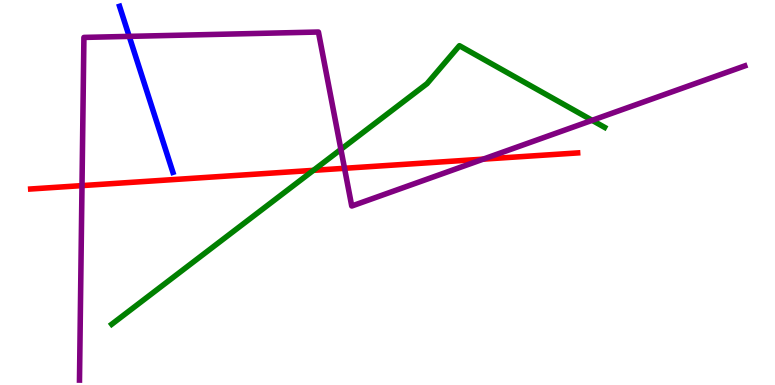[{'lines': ['blue', 'red'], 'intersections': []}, {'lines': ['green', 'red'], 'intersections': [{'x': 4.04, 'y': 5.58}]}, {'lines': ['purple', 'red'], 'intersections': [{'x': 1.06, 'y': 5.18}, {'x': 4.45, 'y': 5.63}, {'x': 6.24, 'y': 5.87}]}, {'lines': ['blue', 'green'], 'intersections': []}, {'lines': ['blue', 'purple'], 'intersections': [{'x': 1.67, 'y': 9.06}]}, {'lines': ['green', 'purple'], 'intersections': [{'x': 4.4, 'y': 6.12}, {'x': 7.64, 'y': 6.87}]}]